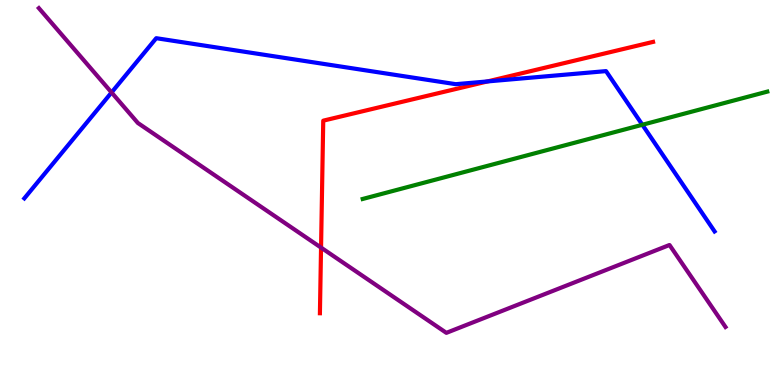[{'lines': ['blue', 'red'], 'intersections': [{'x': 6.29, 'y': 7.89}]}, {'lines': ['green', 'red'], 'intersections': []}, {'lines': ['purple', 'red'], 'intersections': [{'x': 4.14, 'y': 3.57}]}, {'lines': ['blue', 'green'], 'intersections': [{'x': 8.29, 'y': 6.76}]}, {'lines': ['blue', 'purple'], 'intersections': [{'x': 1.44, 'y': 7.6}]}, {'lines': ['green', 'purple'], 'intersections': []}]